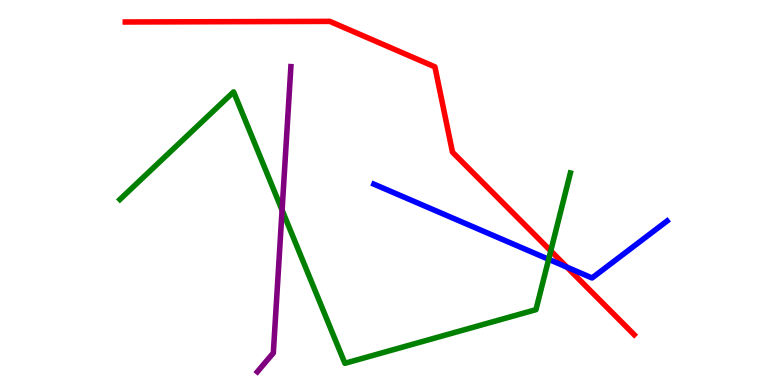[{'lines': ['blue', 'red'], 'intersections': [{'x': 7.32, 'y': 3.06}]}, {'lines': ['green', 'red'], 'intersections': [{'x': 7.11, 'y': 3.48}]}, {'lines': ['purple', 'red'], 'intersections': []}, {'lines': ['blue', 'green'], 'intersections': [{'x': 7.08, 'y': 3.26}]}, {'lines': ['blue', 'purple'], 'intersections': []}, {'lines': ['green', 'purple'], 'intersections': [{'x': 3.64, 'y': 4.54}]}]